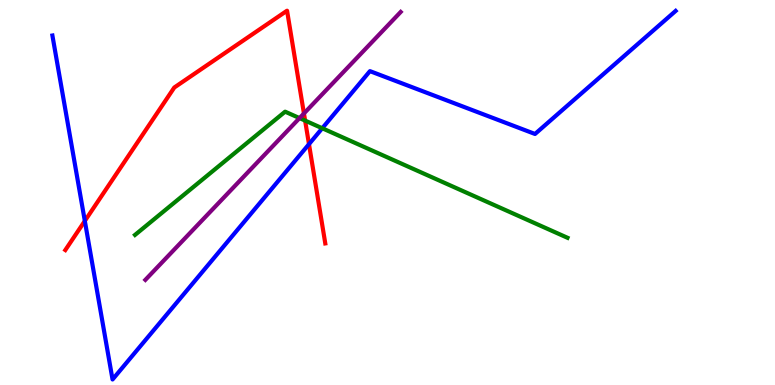[{'lines': ['blue', 'red'], 'intersections': [{'x': 1.09, 'y': 4.26}, {'x': 3.99, 'y': 6.26}]}, {'lines': ['green', 'red'], 'intersections': [{'x': 3.94, 'y': 6.87}]}, {'lines': ['purple', 'red'], 'intersections': [{'x': 3.92, 'y': 7.05}]}, {'lines': ['blue', 'green'], 'intersections': [{'x': 4.16, 'y': 6.67}]}, {'lines': ['blue', 'purple'], 'intersections': []}, {'lines': ['green', 'purple'], 'intersections': [{'x': 3.86, 'y': 6.93}]}]